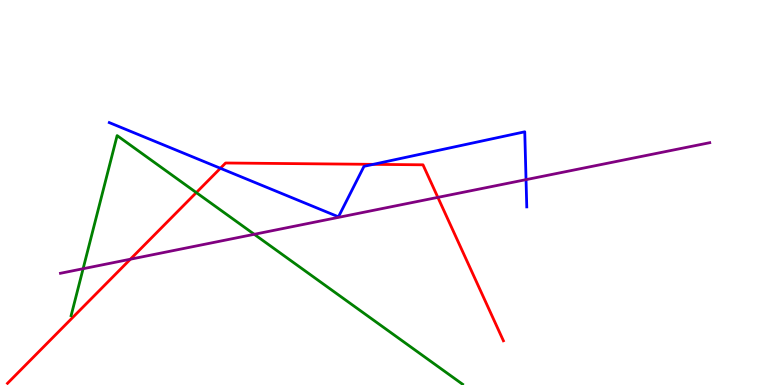[{'lines': ['blue', 'red'], 'intersections': [{'x': 2.84, 'y': 5.63}, {'x': 4.82, 'y': 5.73}]}, {'lines': ['green', 'red'], 'intersections': [{'x': 2.53, 'y': 5.0}]}, {'lines': ['purple', 'red'], 'intersections': [{'x': 1.68, 'y': 3.27}, {'x': 5.65, 'y': 4.87}]}, {'lines': ['blue', 'green'], 'intersections': []}, {'lines': ['blue', 'purple'], 'intersections': [{'x': 6.79, 'y': 5.33}]}, {'lines': ['green', 'purple'], 'intersections': [{'x': 1.07, 'y': 3.02}, {'x': 3.28, 'y': 3.91}]}]